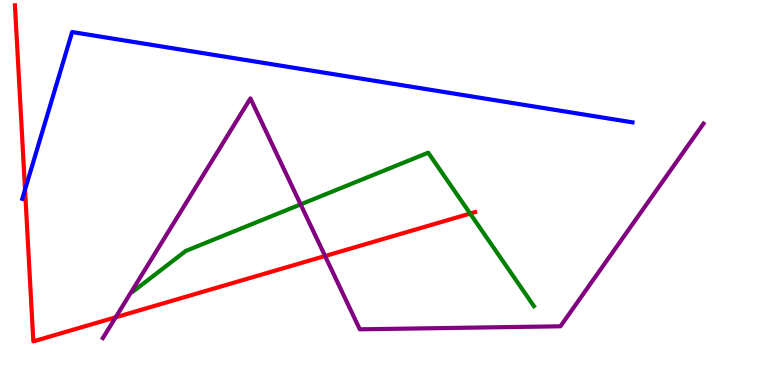[{'lines': ['blue', 'red'], 'intersections': [{'x': 0.323, 'y': 5.08}]}, {'lines': ['green', 'red'], 'intersections': [{'x': 6.07, 'y': 4.45}]}, {'lines': ['purple', 'red'], 'intersections': [{'x': 1.49, 'y': 1.76}, {'x': 4.19, 'y': 3.35}]}, {'lines': ['blue', 'green'], 'intersections': []}, {'lines': ['blue', 'purple'], 'intersections': []}, {'lines': ['green', 'purple'], 'intersections': [{'x': 3.88, 'y': 4.69}]}]